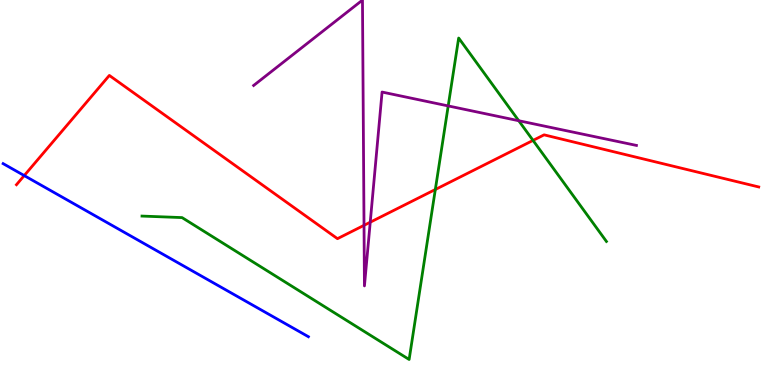[{'lines': ['blue', 'red'], 'intersections': [{'x': 0.313, 'y': 5.44}]}, {'lines': ['green', 'red'], 'intersections': [{'x': 5.62, 'y': 5.08}, {'x': 6.88, 'y': 6.35}]}, {'lines': ['purple', 'red'], 'intersections': [{'x': 4.7, 'y': 4.15}, {'x': 4.78, 'y': 4.23}]}, {'lines': ['blue', 'green'], 'intersections': []}, {'lines': ['blue', 'purple'], 'intersections': []}, {'lines': ['green', 'purple'], 'intersections': [{'x': 5.78, 'y': 7.25}, {'x': 6.69, 'y': 6.86}]}]